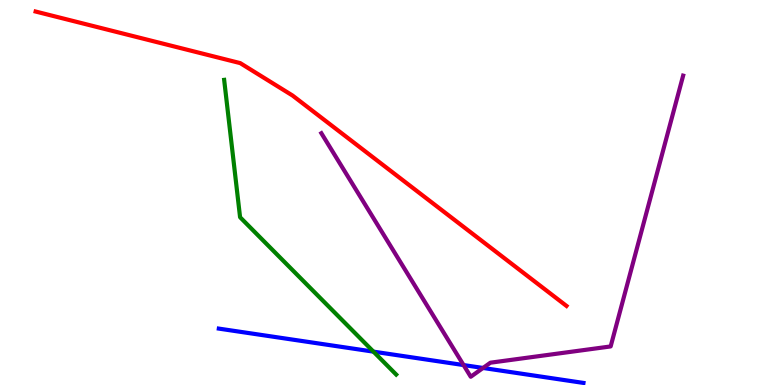[{'lines': ['blue', 'red'], 'intersections': []}, {'lines': ['green', 'red'], 'intersections': []}, {'lines': ['purple', 'red'], 'intersections': []}, {'lines': ['blue', 'green'], 'intersections': [{'x': 4.82, 'y': 0.866}]}, {'lines': ['blue', 'purple'], 'intersections': [{'x': 5.98, 'y': 0.518}, {'x': 6.23, 'y': 0.442}]}, {'lines': ['green', 'purple'], 'intersections': []}]